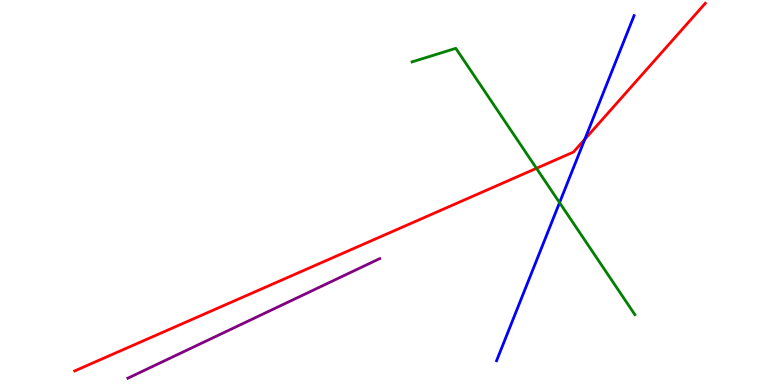[{'lines': ['blue', 'red'], 'intersections': [{'x': 7.55, 'y': 6.38}]}, {'lines': ['green', 'red'], 'intersections': [{'x': 6.92, 'y': 5.63}]}, {'lines': ['purple', 'red'], 'intersections': []}, {'lines': ['blue', 'green'], 'intersections': [{'x': 7.22, 'y': 4.74}]}, {'lines': ['blue', 'purple'], 'intersections': []}, {'lines': ['green', 'purple'], 'intersections': []}]